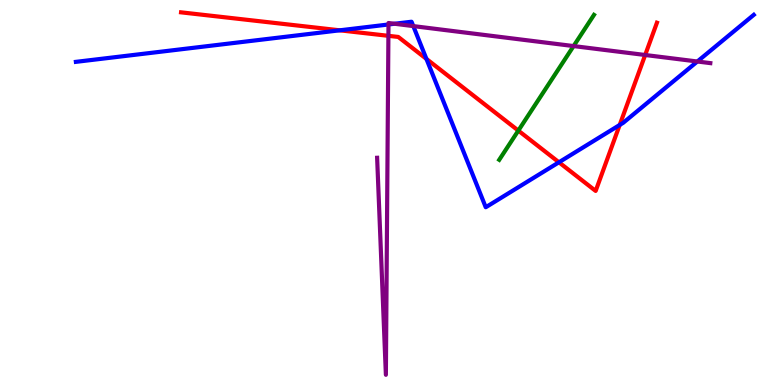[{'lines': ['blue', 'red'], 'intersections': [{'x': 4.38, 'y': 9.21}, {'x': 5.5, 'y': 8.47}, {'x': 7.21, 'y': 5.78}, {'x': 8.0, 'y': 6.75}]}, {'lines': ['green', 'red'], 'intersections': [{'x': 6.69, 'y': 6.61}]}, {'lines': ['purple', 'red'], 'intersections': [{'x': 5.01, 'y': 9.07}, {'x': 8.32, 'y': 8.57}]}, {'lines': ['blue', 'green'], 'intersections': []}, {'lines': ['blue', 'purple'], 'intersections': [{'x': 5.01, 'y': 9.36}, {'x': 5.09, 'y': 9.38}, {'x': 5.33, 'y': 9.32}, {'x': 9.0, 'y': 8.4}]}, {'lines': ['green', 'purple'], 'intersections': [{'x': 7.4, 'y': 8.8}]}]